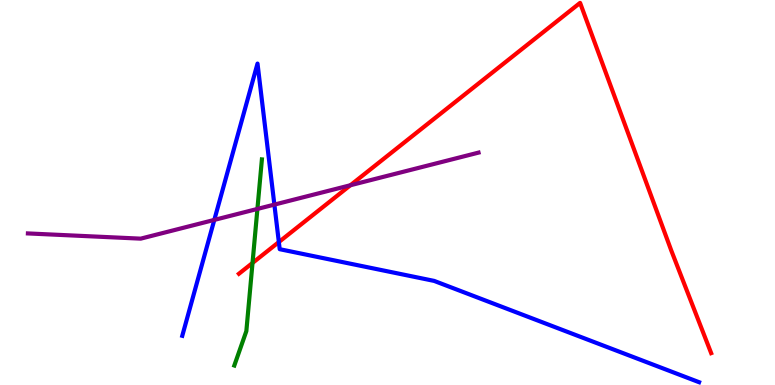[{'lines': ['blue', 'red'], 'intersections': [{'x': 3.6, 'y': 3.71}]}, {'lines': ['green', 'red'], 'intersections': [{'x': 3.26, 'y': 3.17}]}, {'lines': ['purple', 'red'], 'intersections': [{'x': 4.52, 'y': 5.19}]}, {'lines': ['blue', 'green'], 'intersections': []}, {'lines': ['blue', 'purple'], 'intersections': [{'x': 2.77, 'y': 4.29}, {'x': 3.54, 'y': 4.69}]}, {'lines': ['green', 'purple'], 'intersections': [{'x': 3.32, 'y': 4.57}]}]